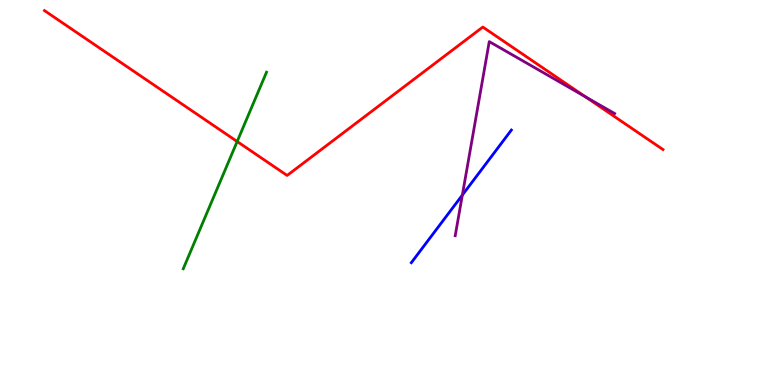[{'lines': ['blue', 'red'], 'intersections': []}, {'lines': ['green', 'red'], 'intersections': [{'x': 3.06, 'y': 6.32}]}, {'lines': ['purple', 'red'], 'intersections': [{'x': 7.55, 'y': 7.49}]}, {'lines': ['blue', 'green'], 'intersections': []}, {'lines': ['blue', 'purple'], 'intersections': [{'x': 5.97, 'y': 4.93}]}, {'lines': ['green', 'purple'], 'intersections': []}]